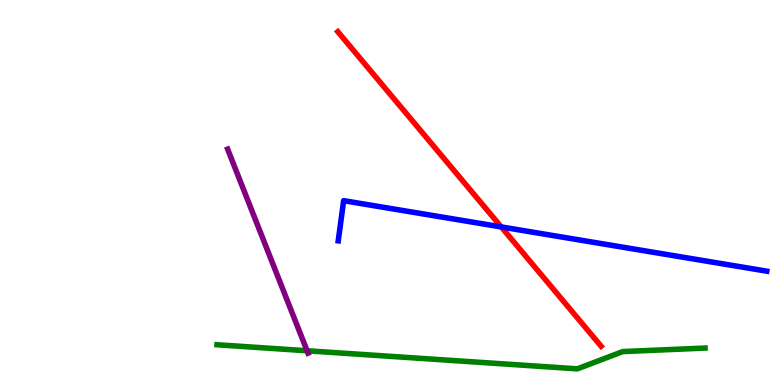[{'lines': ['blue', 'red'], 'intersections': [{'x': 6.47, 'y': 4.11}]}, {'lines': ['green', 'red'], 'intersections': []}, {'lines': ['purple', 'red'], 'intersections': []}, {'lines': ['blue', 'green'], 'intersections': []}, {'lines': ['blue', 'purple'], 'intersections': []}, {'lines': ['green', 'purple'], 'intersections': [{'x': 3.96, 'y': 0.889}]}]